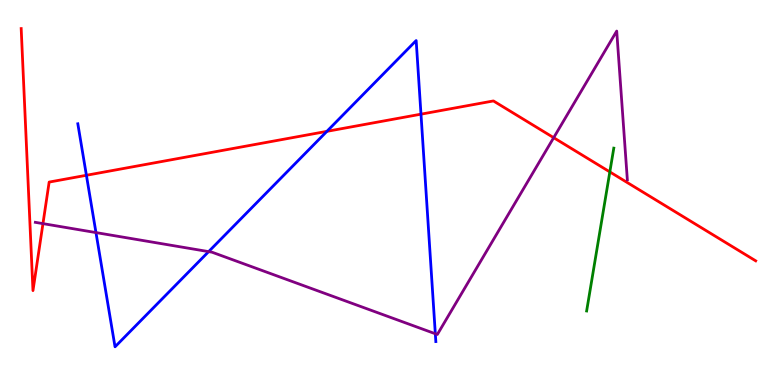[{'lines': ['blue', 'red'], 'intersections': [{'x': 1.11, 'y': 5.45}, {'x': 4.22, 'y': 6.59}, {'x': 5.43, 'y': 7.03}]}, {'lines': ['green', 'red'], 'intersections': [{'x': 7.87, 'y': 5.53}]}, {'lines': ['purple', 'red'], 'intersections': [{'x': 0.554, 'y': 4.19}, {'x': 7.14, 'y': 6.42}]}, {'lines': ['blue', 'green'], 'intersections': []}, {'lines': ['blue', 'purple'], 'intersections': [{'x': 1.24, 'y': 3.96}, {'x': 2.69, 'y': 3.46}, {'x': 5.62, 'y': 1.33}]}, {'lines': ['green', 'purple'], 'intersections': []}]